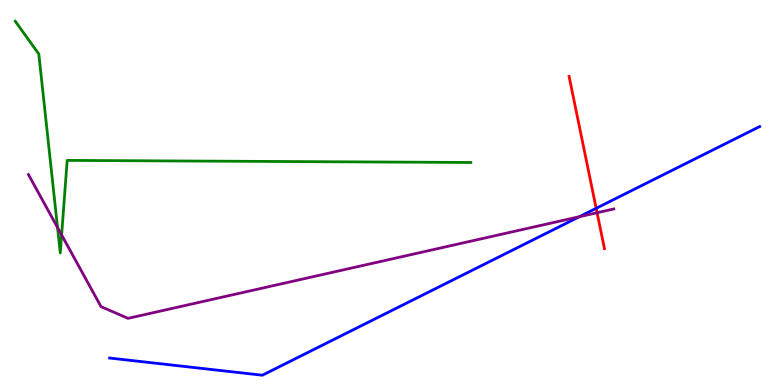[{'lines': ['blue', 'red'], 'intersections': [{'x': 7.69, 'y': 4.59}]}, {'lines': ['green', 'red'], 'intersections': []}, {'lines': ['purple', 'red'], 'intersections': [{'x': 7.7, 'y': 4.47}]}, {'lines': ['blue', 'green'], 'intersections': []}, {'lines': ['blue', 'purple'], 'intersections': [{'x': 7.48, 'y': 4.37}]}, {'lines': ['green', 'purple'], 'intersections': [{'x': 0.742, 'y': 4.09}, {'x': 0.795, 'y': 3.9}]}]